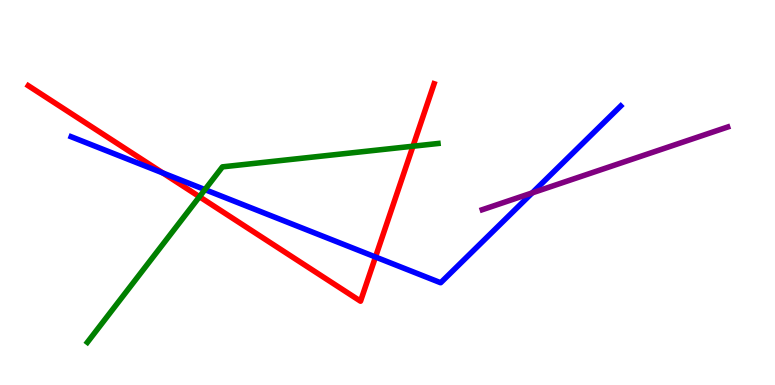[{'lines': ['blue', 'red'], 'intersections': [{'x': 2.1, 'y': 5.51}, {'x': 4.84, 'y': 3.32}]}, {'lines': ['green', 'red'], 'intersections': [{'x': 2.57, 'y': 4.89}, {'x': 5.33, 'y': 6.2}]}, {'lines': ['purple', 'red'], 'intersections': []}, {'lines': ['blue', 'green'], 'intersections': [{'x': 2.64, 'y': 5.08}]}, {'lines': ['blue', 'purple'], 'intersections': [{'x': 6.87, 'y': 4.99}]}, {'lines': ['green', 'purple'], 'intersections': []}]